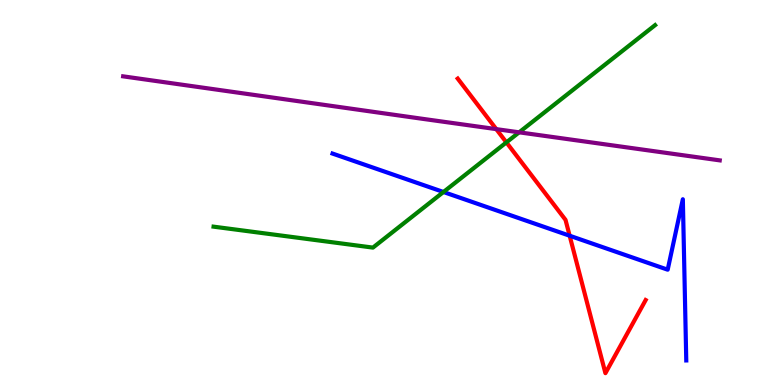[{'lines': ['blue', 'red'], 'intersections': [{'x': 7.35, 'y': 3.88}]}, {'lines': ['green', 'red'], 'intersections': [{'x': 6.53, 'y': 6.3}]}, {'lines': ['purple', 'red'], 'intersections': [{'x': 6.4, 'y': 6.65}]}, {'lines': ['blue', 'green'], 'intersections': [{'x': 5.72, 'y': 5.01}]}, {'lines': ['blue', 'purple'], 'intersections': []}, {'lines': ['green', 'purple'], 'intersections': [{'x': 6.7, 'y': 6.56}]}]